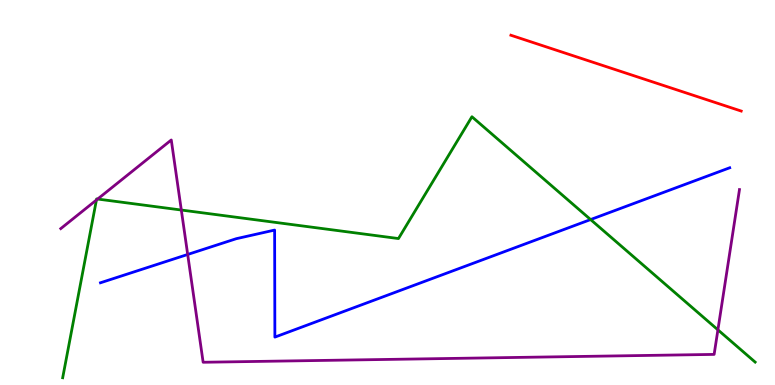[{'lines': ['blue', 'red'], 'intersections': []}, {'lines': ['green', 'red'], 'intersections': []}, {'lines': ['purple', 'red'], 'intersections': []}, {'lines': ['blue', 'green'], 'intersections': [{'x': 7.62, 'y': 4.3}]}, {'lines': ['blue', 'purple'], 'intersections': [{'x': 2.42, 'y': 3.39}]}, {'lines': ['green', 'purple'], 'intersections': [{'x': 1.24, 'y': 4.8}, {'x': 1.26, 'y': 4.83}, {'x': 2.34, 'y': 4.54}, {'x': 9.26, 'y': 1.43}]}]